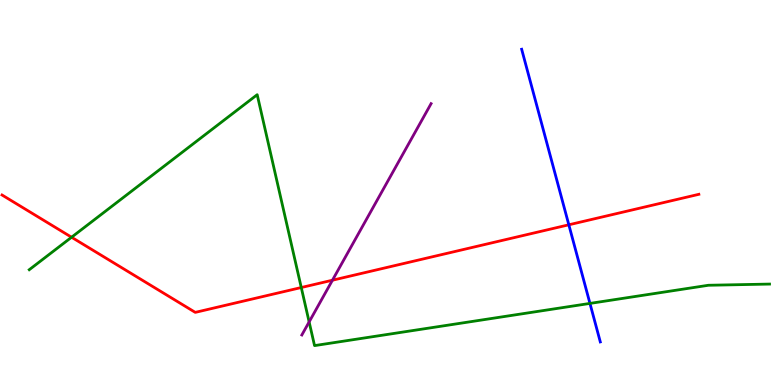[{'lines': ['blue', 'red'], 'intersections': [{'x': 7.34, 'y': 4.16}]}, {'lines': ['green', 'red'], 'intersections': [{'x': 0.923, 'y': 3.84}, {'x': 3.89, 'y': 2.53}]}, {'lines': ['purple', 'red'], 'intersections': [{'x': 4.29, 'y': 2.72}]}, {'lines': ['blue', 'green'], 'intersections': [{'x': 7.61, 'y': 2.12}]}, {'lines': ['blue', 'purple'], 'intersections': []}, {'lines': ['green', 'purple'], 'intersections': [{'x': 3.99, 'y': 1.64}]}]